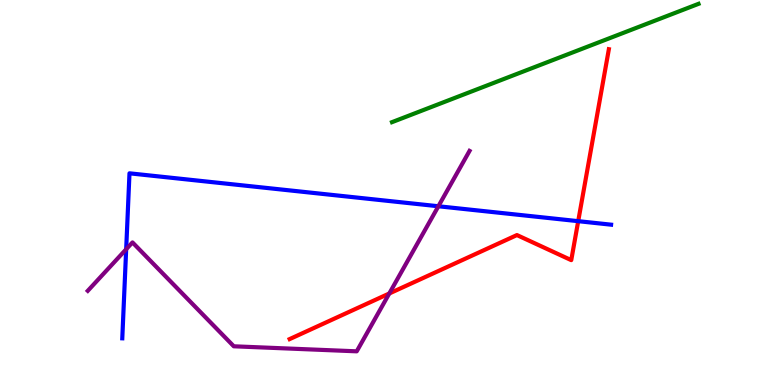[{'lines': ['blue', 'red'], 'intersections': [{'x': 7.46, 'y': 4.26}]}, {'lines': ['green', 'red'], 'intersections': []}, {'lines': ['purple', 'red'], 'intersections': [{'x': 5.02, 'y': 2.38}]}, {'lines': ['blue', 'green'], 'intersections': []}, {'lines': ['blue', 'purple'], 'intersections': [{'x': 1.63, 'y': 3.53}, {'x': 5.66, 'y': 4.64}]}, {'lines': ['green', 'purple'], 'intersections': []}]